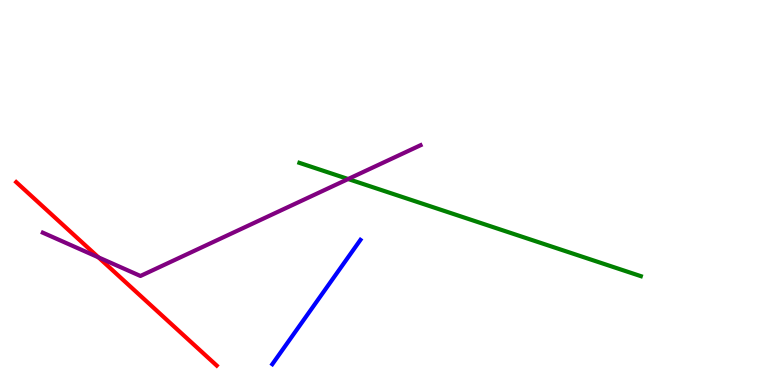[{'lines': ['blue', 'red'], 'intersections': []}, {'lines': ['green', 'red'], 'intersections': []}, {'lines': ['purple', 'red'], 'intersections': [{'x': 1.27, 'y': 3.32}]}, {'lines': ['blue', 'green'], 'intersections': []}, {'lines': ['blue', 'purple'], 'intersections': []}, {'lines': ['green', 'purple'], 'intersections': [{'x': 4.49, 'y': 5.35}]}]